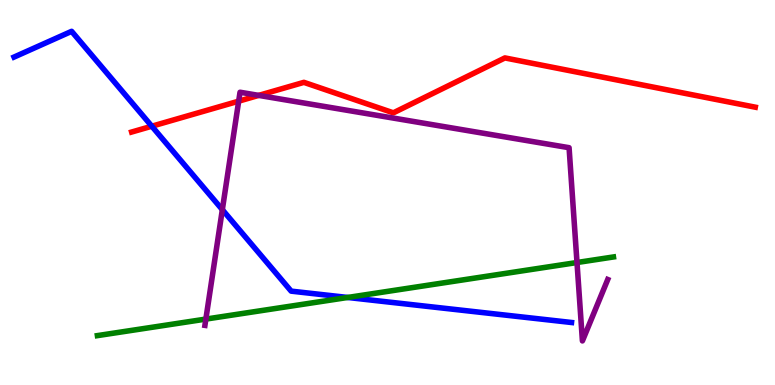[{'lines': ['blue', 'red'], 'intersections': [{'x': 1.96, 'y': 6.72}]}, {'lines': ['green', 'red'], 'intersections': []}, {'lines': ['purple', 'red'], 'intersections': [{'x': 3.08, 'y': 7.37}, {'x': 3.34, 'y': 7.52}]}, {'lines': ['blue', 'green'], 'intersections': [{'x': 4.49, 'y': 2.27}]}, {'lines': ['blue', 'purple'], 'intersections': [{'x': 2.87, 'y': 4.55}]}, {'lines': ['green', 'purple'], 'intersections': [{'x': 2.66, 'y': 1.71}, {'x': 7.45, 'y': 3.18}]}]